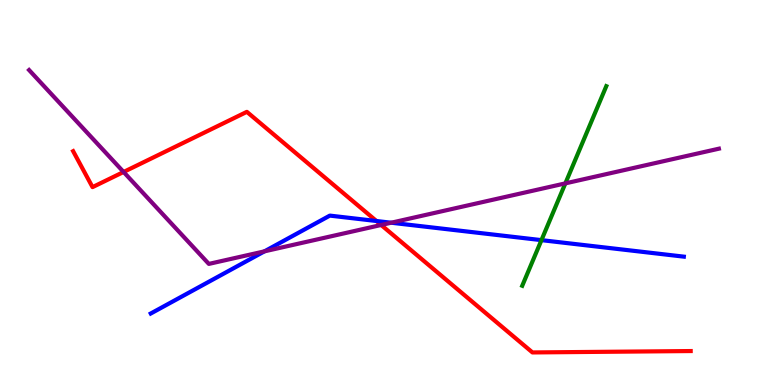[{'lines': ['blue', 'red'], 'intersections': [{'x': 4.86, 'y': 4.26}]}, {'lines': ['green', 'red'], 'intersections': []}, {'lines': ['purple', 'red'], 'intersections': [{'x': 1.59, 'y': 5.53}, {'x': 4.92, 'y': 4.16}]}, {'lines': ['blue', 'green'], 'intersections': [{'x': 6.99, 'y': 3.76}]}, {'lines': ['blue', 'purple'], 'intersections': [{'x': 3.41, 'y': 3.47}, {'x': 5.05, 'y': 4.22}]}, {'lines': ['green', 'purple'], 'intersections': [{'x': 7.29, 'y': 5.24}]}]